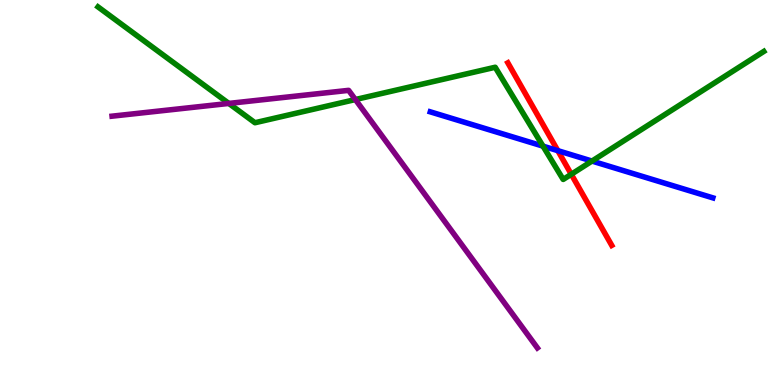[{'lines': ['blue', 'red'], 'intersections': [{'x': 7.2, 'y': 6.09}]}, {'lines': ['green', 'red'], 'intersections': [{'x': 7.37, 'y': 5.47}]}, {'lines': ['purple', 'red'], 'intersections': []}, {'lines': ['blue', 'green'], 'intersections': [{'x': 7.01, 'y': 6.2}, {'x': 7.64, 'y': 5.82}]}, {'lines': ['blue', 'purple'], 'intersections': []}, {'lines': ['green', 'purple'], 'intersections': [{'x': 2.95, 'y': 7.31}, {'x': 4.59, 'y': 7.41}]}]